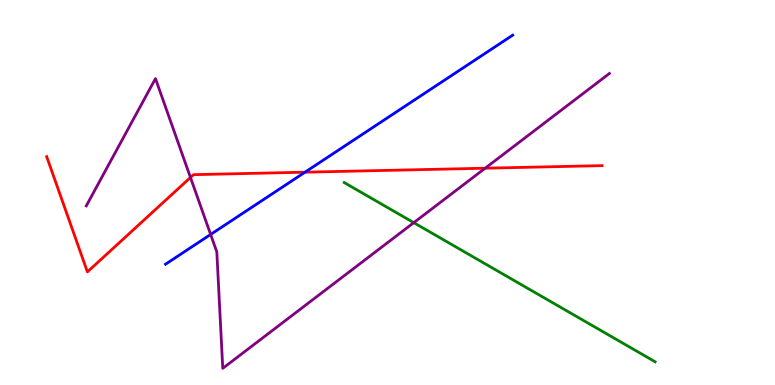[{'lines': ['blue', 'red'], 'intersections': [{'x': 3.94, 'y': 5.53}]}, {'lines': ['green', 'red'], 'intersections': []}, {'lines': ['purple', 'red'], 'intersections': [{'x': 2.46, 'y': 5.39}, {'x': 6.26, 'y': 5.63}]}, {'lines': ['blue', 'green'], 'intersections': []}, {'lines': ['blue', 'purple'], 'intersections': [{'x': 2.72, 'y': 3.91}]}, {'lines': ['green', 'purple'], 'intersections': [{'x': 5.34, 'y': 4.22}]}]